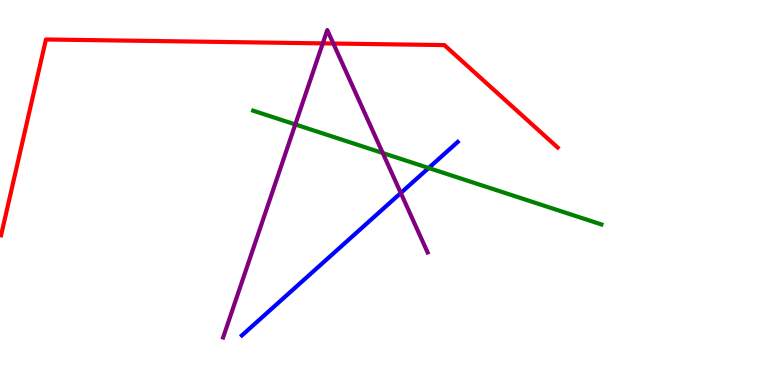[{'lines': ['blue', 'red'], 'intersections': []}, {'lines': ['green', 'red'], 'intersections': []}, {'lines': ['purple', 'red'], 'intersections': [{'x': 4.16, 'y': 8.87}, {'x': 4.3, 'y': 8.87}]}, {'lines': ['blue', 'green'], 'intersections': [{'x': 5.53, 'y': 5.64}]}, {'lines': ['blue', 'purple'], 'intersections': [{'x': 5.17, 'y': 4.99}]}, {'lines': ['green', 'purple'], 'intersections': [{'x': 3.81, 'y': 6.77}, {'x': 4.94, 'y': 6.03}]}]